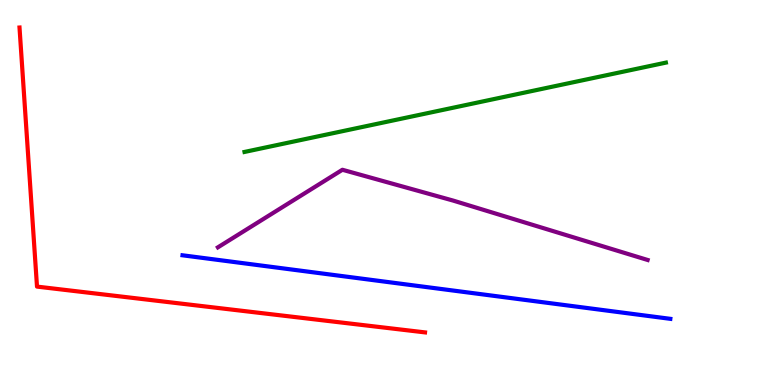[{'lines': ['blue', 'red'], 'intersections': []}, {'lines': ['green', 'red'], 'intersections': []}, {'lines': ['purple', 'red'], 'intersections': []}, {'lines': ['blue', 'green'], 'intersections': []}, {'lines': ['blue', 'purple'], 'intersections': []}, {'lines': ['green', 'purple'], 'intersections': []}]